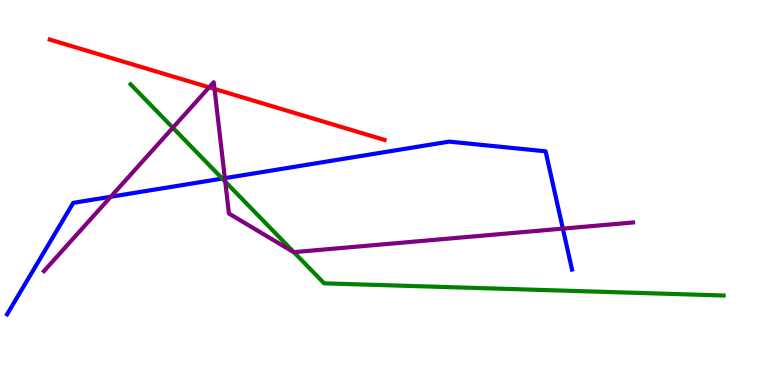[{'lines': ['blue', 'red'], 'intersections': []}, {'lines': ['green', 'red'], 'intersections': []}, {'lines': ['purple', 'red'], 'intersections': [{'x': 2.7, 'y': 7.73}, {'x': 2.77, 'y': 7.69}]}, {'lines': ['blue', 'green'], 'intersections': [{'x': 2.87, 'y': 5.36}]}, {'lines': ['blue', 'purple'], 'intersections': [{'x': 1.43, 'y': 4.89}, {'x': 2.9, 'y': 5.37}, {'x': 7.26, 'y': 4.06}]}, {'lines': ['green', 'purple'], 'intersections': [{'x': 2.23, 'y': 6.68}, {'x': 2.91, 'y': 5.28}, {'x': 3.79, 'y': 3.45}]}]